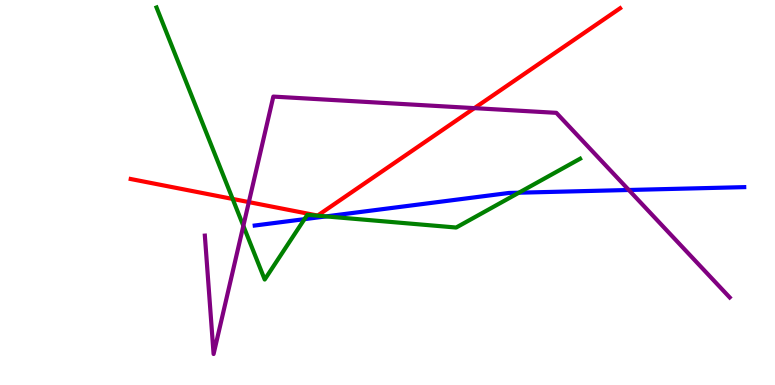[{'lines': ['blue', 'red'], 'intersections': []}, {'lines': ['green', 'red'], 'intersections': [{'x': 3.0, 'y': 4.83}]}, {'lines': ['purple', 'red'], 'intersections': [{'x': 3.21, 'y': 4.75}, {'x': 6.12, 'y': 7.19}]}, {'lines': ['blue', 'green'], 'intersections': [{'x': 3.93, 'y': 4.31}, {'x': 4.21, 'y': 4.38}, {'x': 6.7, 'y': 4.99}]}, {'lines': ['blue', 'purple'], 'intersections': [{'x': 8.11, 'y': 5.07}]}, {'lines': ['green', 'purple'], 'intersections': [{'x': 3.14, 'y': 4.13}]}]